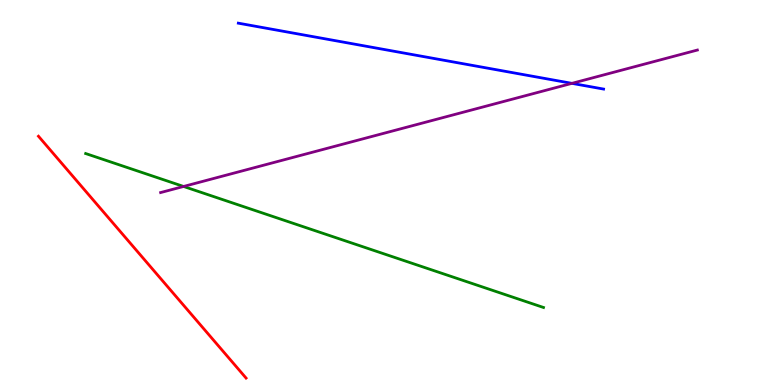[{'lines': ['blue', 'red'], 'intersections': []}, {'lines': ['green', 'red'], 'intersections': []}, {'lines': ['purple', 'red'], 'intersections': []}, {'lines': ['blue', 'green'], 'intersections': []}, {'lines': ['blue', 'purple'], 'intersections': [{'x': 7.38, 'y': 7.83}]}, {'lines': ['green', 'purple'], 'intersections': [{'x': 2.37, 'y': 5.16}]}]